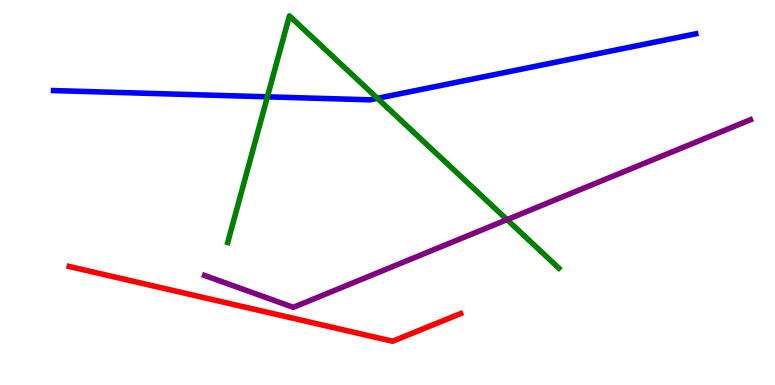[{'lines': ['blue', 'red'], 'intersections': []}, {'lines': ['green', 'red'], 'intersections': []}, {'lines': ['purple', 'red'], 'intersections': []}, {'lines': ['blue', 'green'], 'intersections': [{'x': 3.45, 'y': 7.48}, {'x': 4.87, 'y': 7.45}]}, {'lines': ['blue', 'purple'], 'intersections': []}, {'lines': ['green', 'purple'], 'intersections': [{'x': 6.54, 'y': 4.3}]}]